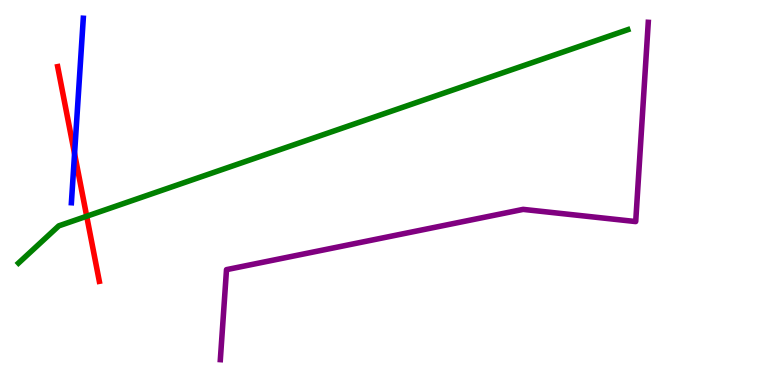[{'lines': ['blue', 'red'], 'intersections': [{'x': 0.962, 'y': 6.01}]}, {'lines': ['green', 'red'], 'intersections': [{'x': 1.12, 'y': 4.38}]}, {'lines': ['purple', 'red'], 'intersections': []}, {'lines': ['blue', 'green'], 'intersections': []}, {'lines': ['blue', 'purple'], 'intersections': []}, {'lines': ['green', 'purple'], 'intersections': []}]